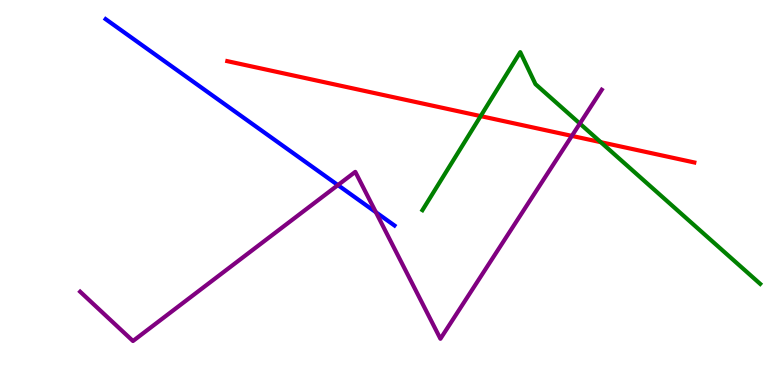[{'lines': ['blue', 'red'], 'intersections': []}, {'lines': ['green', 'red'], 'intersections': [{'x': 6.2, 'y': 6.98}, {'x': 7.75, 'y': 6.31}]}, {'lines': ['purple', 'red'], 'intersections': [{'x': 7.38, 'y': 6.47}]}, {'lines': ['blue', 'green'], 'intersections': []}, {'lines': ['blue', 'purple'], 'intersections': [{'x': 4.36, 'y': 5.19}, {'x': 4.85, 'y': 4.49}]}, {'lines': ['green', 'purple'], 'intersections': [{'x': 7.48, 'y': 6.79}]}]